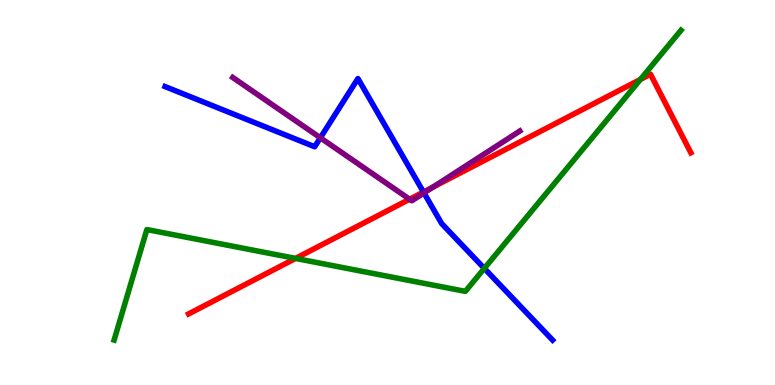[{'lines': ['blue', 'red'], 'intersections': [{'x': 5.46, 'y': 5.01}]}, {'lines': ['green', 'red'], 'intersections': [{'x': 3.81, 'y': 3.29}, {'x': 8.26, 'y': 7.94}]}, {'lines': ['purple', 'red'], 'intersections': [{'x': 5.29, 'y': 4.83}, {'x': 5.59, 'y': 5.14}]}, {'lines': ['blue', 'green'], 'intersections': [{'x': 6.25, 'y': 3.03}]}, {'lines': ['blue', 'purple'], 'intersections': [{'x': 4.13, 'y': 6.42}, {'x': 5.47, 'y': 4.99}]}, {'lines': ['green', 'purple'], 'intersections': []}]